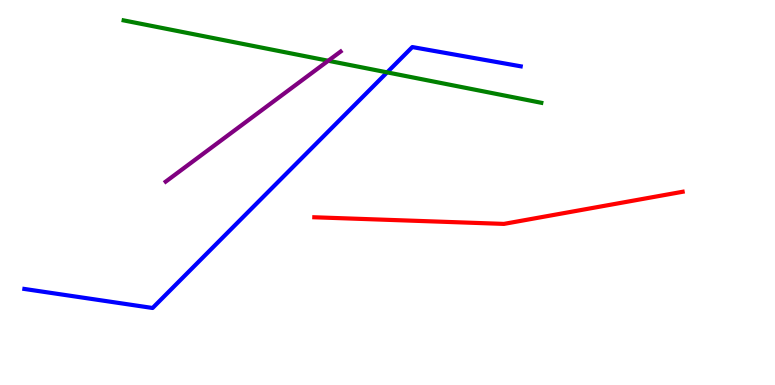[{'lines': ['blue', 'red'], 'intersections': []}, {'lines': ['green', 'red'], 'intersections': []}, {'lines': ['purple', 'red'], 'intersections': []}, {'lines': ['blue', 'green'], 'intersections': [{'x': 5.0, 'y': 8.12}]}, {'lines': ['blue', 'purple'], 'intersections': []}, {'lines': ['green', 'purple'], 'intersections': [{'x': 4.24, 'y': 8.42}]}]